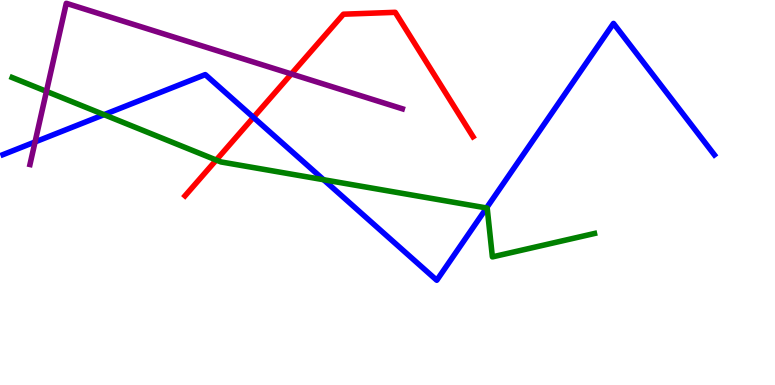[{'lines': ['blue', 'red'], 'intersections': [{'x': 3.27, 'y': 6.95}]}, {'lines': ['green', 'red'], 'intersections': [{'x': 2.79, 'y': 5.84}]}, {'lines': ['purple', 'red'], 'intersections': [{'x': 3.76, 'y': 8.08}]}, {'lines': ['blue', 'green'], 'intersections': [{'x': 1.34, 'y': 7.02}, {'x': 4.18, 'y': 5.33}, {'x': 6.28, 'y': 4.6}]}, {'lines': ['blue', 'purple'], 'intersections': [{'x': 0.452, 'y': 6.31}]}, {'lines': ['green', 'purple'], 'intersections': [{'x': 0.599, 'y': 7.63}]}]